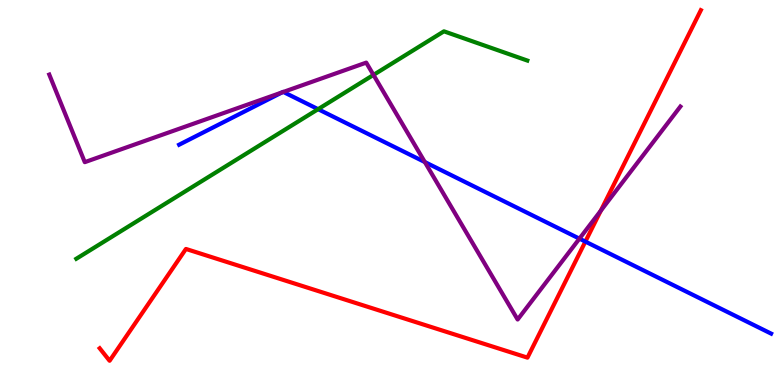[{'lines': ['blue', 'red'], 'intersections': [{'x': 7.55, 'y': 3.72}]}, {'lines': ['green', 'red'], 'intersections': []}, {'lines': ['purple', 'red'], 'intersections': [{'x': 7.75, 'y': 4.53}]}, {'lines': ['blue', 'green'], 'intersections': [{'x': 4.1, 'y': 7.16}]}, {'lines': ['blue', 'purple'], 'intersections': [{'x': 3.64, 'y': 7.6}, {'x': 3.66, 'y': 7.61}, {'x': 5.48, 'y': 5.79}, {'x': 7.48, 'y': 3.8}]}, {'lines': ['green', 'purple'], 'intersections': [{'x': 4.82, 'y': 8.05}]}]